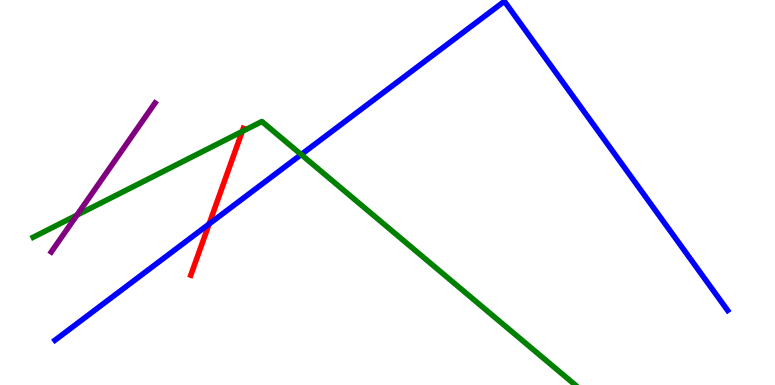[{'lines': ['blue', 'red'], 'intersections': [{'x': 2.7, 'y': 4.18}]}, {'lines': ['green', 'red'], 'intersections': [{'x': 3.13, 'y': 6.59}]}, {'lines': ['purple', 'red'], 'intersections': []}, {'lines': ['blue', 'green'], 'intersections': [{'x': 3.89, 'y': 5.99}]}, {'lines': ['blue', 'purple'], 'intersections': []}, {'lines': ['green', 'purple'], 'intersections': [{'x': 0.993, 'y': 4.41}]}]